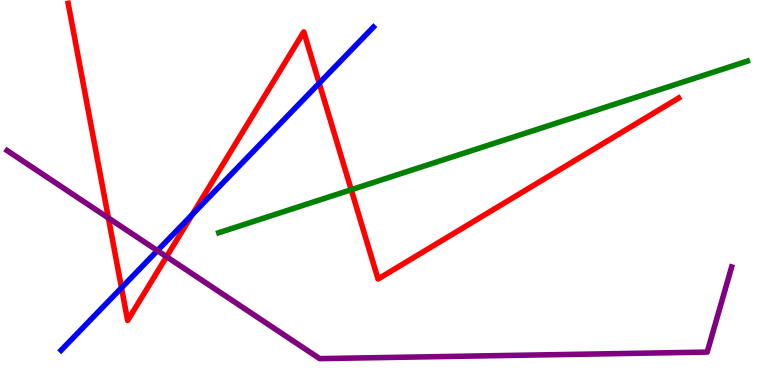[{'lines': ['blue', 'red'], 'intersections': [{'x': 1.57, 'y': 2.53}, {'x': 2.48, 'y': 4.43}, {'x': 4.12, 'y': 7.84}]}, {'lines': ['green', 'red'], 'intersections': [{'x': 4.53, 'y': 5.07}]}, {'lines': ['purple', 'red'], 'intersections': [{'x': 1.4, 'y': 4.34}, {'x': 2.15, 'y': 3.33}]}, {'lines': ['blue', 'green'], 'intersections': []}, {'lines': ['blue', 'purple'], 'intersections': [{'x': 2.03, 'y': 3.49}]}, {'lines': ['green', 'purple'], 'intersections': []}]